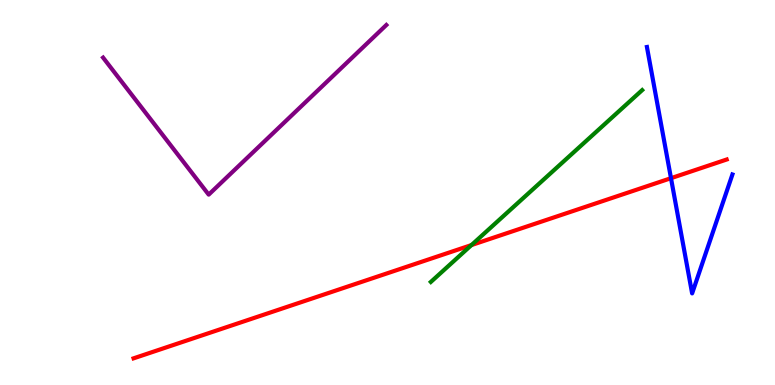[{'lines': ['blue', 'red'], 'intersections': [{'x': 8.66, 'y': 5.37}]}, {'lines': ['green', 'red'], 'intersections': [{'x': 6.08, 'y': 3.63}]}, {'lines': ['purple', 'red'], 'intersections': []}, {'lines': ['blue', 'green'], 'intersections': []}, {'lines': ['blue', 'purple'], 'intersections': []}, {'lines': ['green', 'purple'], 'intersections': []}]